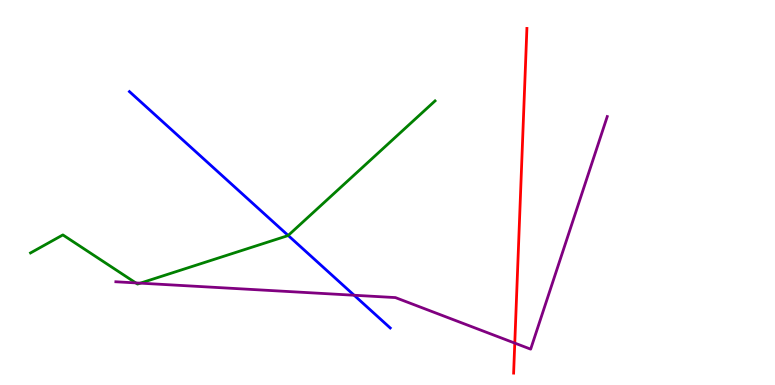[{'lines': ['blue', 'red'], 'intersections': []}, {'lines': ['green', 'red'], 'intersections': []}, {'lines': ['purple', 'red'], 'intersections': [{'x': 6.64, 'y': 1.09}]}, {'lines': ['blue', 'green'], 'intersections': [{'x': 3.72, 'y': 3.88}]}, {'lines': ['blue', 'purple'], 'intersections': [{'x': 4.57, 'y': 2.33}]}, {'lines': ['green', 'purple'], 'intersections': [{'x': 1.75, 'y': 2.65}, {'x': 1.81, 'y': 2.65}]}]